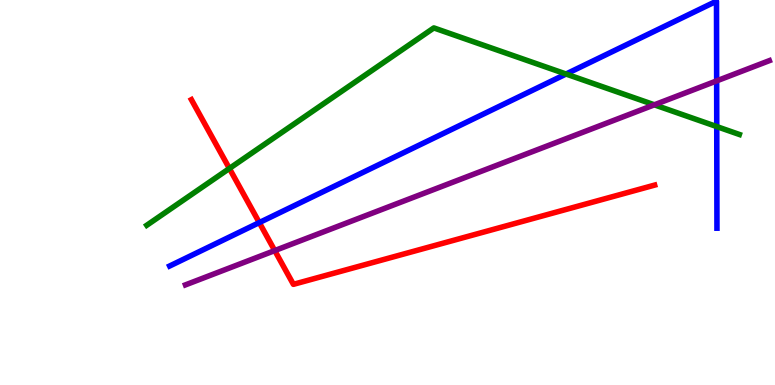[{'lines': ['blue', 'red'], 'intersections': [{'x': 3.35, 'y': 4.22}]}, {'lines': ['green', 'red'], 'intersections': [{'x': 2.96, 'y': 5.62}]}, {'lines': ['purple', 'red'], 'intersections': [{'x': 3.55, 'y': 3.49}]}, {'lines': ['blue', 'green'], 'intersections': [{'x': 7.3, 'y': 8.08}, {'x': 9.25, 'y': 6.71}]}, {'lines': ['blue', 'purple'], 'intersections': [{'x': 9.25, 'y': 7.9}]}, {'lines': ['green', 'purple'], 'intersections': [{'x': 8.44, 'y': 7.28}]}]